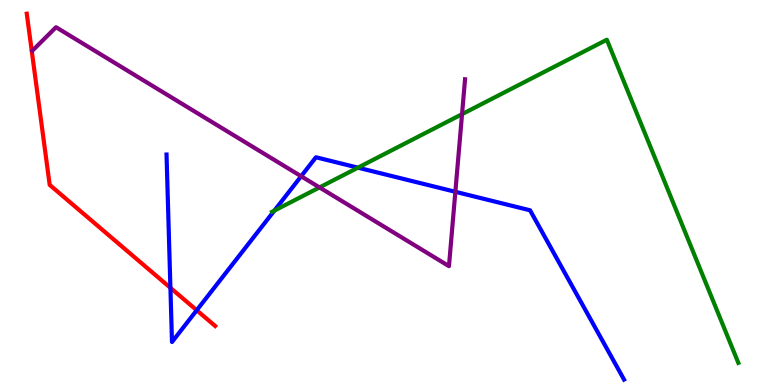[{'lines': ['blue', 'red'], 'intersections': [{'x': 2.2, 'y': 2.52}, {'x': 2.54, 'y': 1.94}]}, {'lines': ['green', 'red'], 'intersections': []}, {'lines': ['purple', 'red'], 'intersections': []}, {'lines': ['blue', 'green'], 'intersections': [{'x': 3.54, 'y': 4.53}, {'x': 4.62, 'y': 5.65}]}, {'lines': ['blue', 'purple'], 'intersections': [{'x': 3.89, 'y': 5.42}, {'x': 5.88, 'y': 5.02}]}, {'lines': ['green', 'purple'], 'intersections': [{'x': 4.12, 'y': 5.13}, {'x': 5.96, 'y': 7.03}]}]